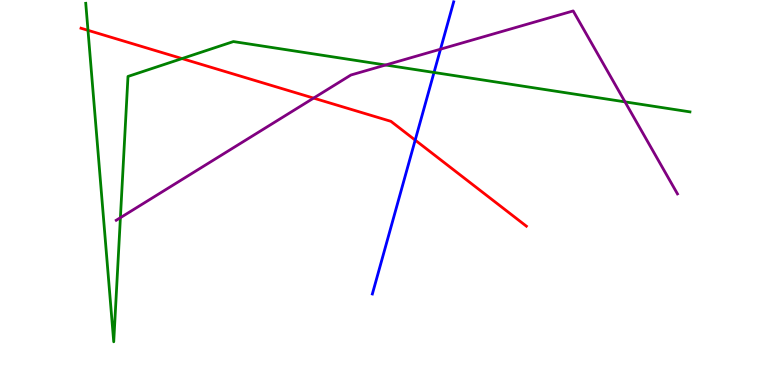[{'lines': ['blue', 'red'], 'intersections': [{'x': 5.36, 'y': 6.36}]}, {'lines': ['green', 'red'], 'intersections': [{'x': 1.14, 'y': 9.21}, {'x': 2.35, 'y': 8.48}]}, {'lines': ['purple', 'red'], 'intersections': [{'x': 4.05, 'y': 7.45}]}, {'lines': ['blue', 'green'], 'intersections': [{'x': 5.6, 'y': 8.12}]}, {'lines': ['blue', 'purple'], 'intersections': [{'x': 5.68, 'y': 8.72}]}, {'lines': ['green', 'purple'], 'intersections': [{'x': 1.55, 'y': 4.35}, {'x': 4.98, 'y': 8.31}, {'x': 8.06, 'y': 7.35}]}]